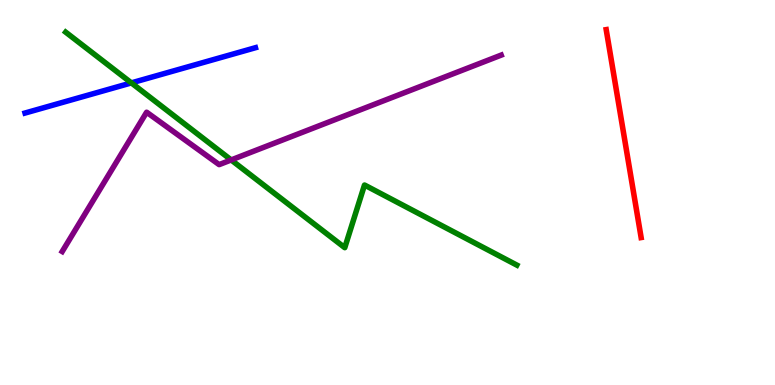[{'lines': ['blue', 'red'], 'intersections': []}, {'lines': ['green', 'red'], 'intersections': []}, {'lines': ['purple', 'red'], 'intersections': []}, {'lines': ['blue', 'green'], 'intersections': [{'x': 1.7, 'y': 7.85}]}, {'lines': ['blue', 'purple'], 'intersections': []}, {'lines': ['green', 'purple'], 'intersections': [{'x': 2.98, 'y': 5.85}]}]